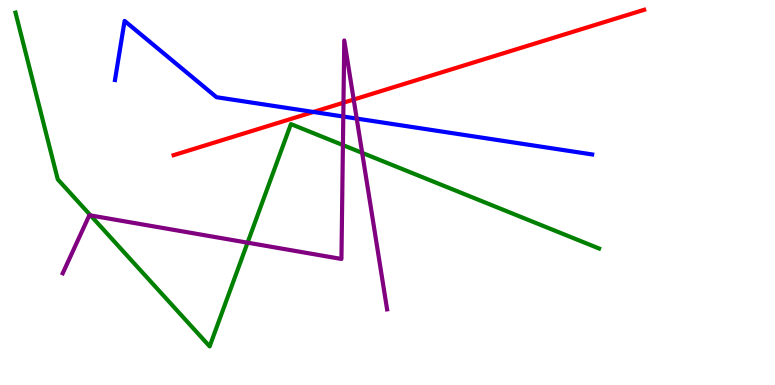[{'lines': ['blue', 'red'], 'intersections': [{'x': 4.04, 'y': 7.09}]}, {'lines': ['green', 'red'], 'intersections': []}, {'lines': ['purple', 'red'], 'intersections': [{'x': 4.43, 'y': 7.33}, {'x': 4.56, 'y': 7.41}]}, {'lines': ['blue', 'green'], 'intersections': []}, {'lines': ['blue', 'purple'], 'intersections': [{'x': 4.43, 'y': 6.97}, {'x': 4.6, 'y': 6.92}]}, {'lines': ['green', 'purple'], 'intersections': [{'x': 1.17, 'y': 4.4}, {'x': 3.19, 'y': 3.7}, {'x': 4.42, 'y': 6.23}, {'x': 4.67, 'y': 6.03}]}]